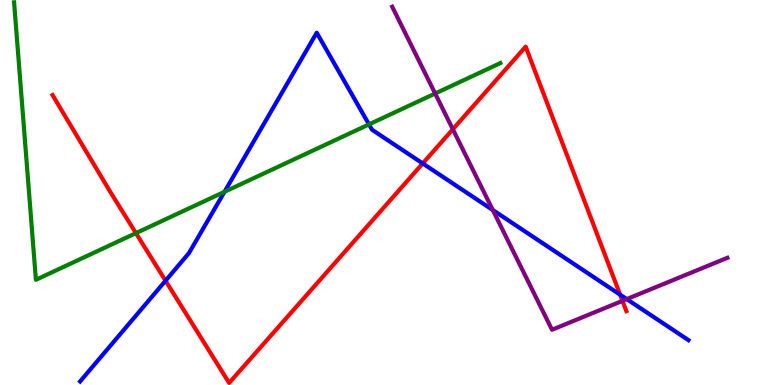[{'lines': ['blue', 'red'], 'intersections': [{'x': 2.14, 'y': 2.71}, {'x': 5.45, 'y': 5.76}, {'x': 8.0, 'y': 2.35}]}, {'lines': ['green', 'red'], 'intersections': [{'x': 1.75, 'y': 3.94}]}, {'lines': ['purple', 'red'], 'intersections': [{'x': 5.84, 'y': 6.64}, {'x': 8.03, 'y': 2.19}]}, {'lines': ['blue', 'green'], 'intersections': [{'x': 2.9, 'y': 5.02}, {'x': 4.76, 'y': 6.77}]}, {'lines': ['blue', 'purple'], 'intersections': [{'x': 6.36, 'y': 4.54}, {'x': 8.09, 'y': 2.23}]}, {'lines': ['green', 'purple'], 'intersections': [{'x': 5.61, 'y': 7.57}]}]